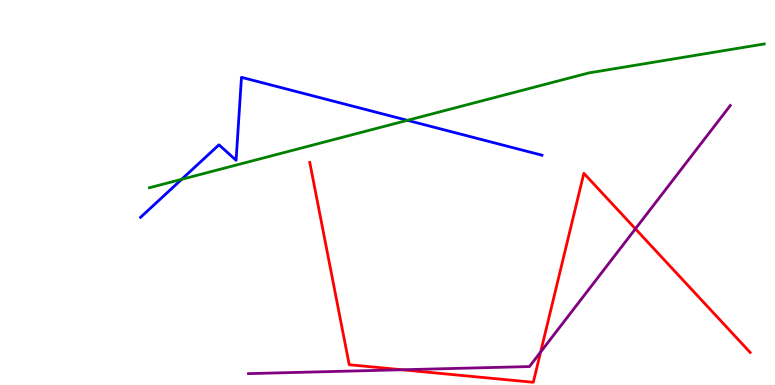[{'lines': ['blue', 'red'], 'intersections': []}, {'lines': ['green', 'red'], 'intersections': []}, {'lines': ['purple', 'red'], 'intersections': [{'x': 5.19, 'y': 0.396}, {'x': 6.98, 'y': 0.856}, {'x': 8.2, 'y': 4.06}]}, {'lines': ['blue', 'green'], 'intersections': [{'x': 2.34, 'y': 5.34}, {'x': 5.26, 'y': 6.87}]}, {'lines': ['blue', 'purple'], 'intersections': []}, {'lines': ['green', 'purple'], 'intersections': []}]